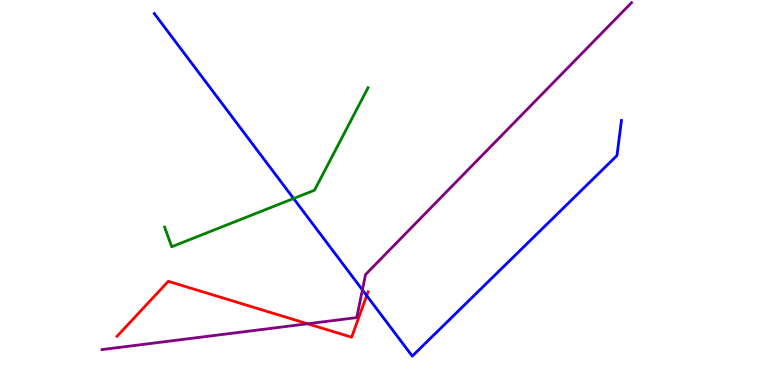[{'lines': ['blue', 'red'], 'intersections': [{'x': 4.73, 'y': 2.32}]}, {'lines': ['green', 'red'], 'intersections': []}, {'lines': ['purple', 'red'], 'intersections': [{'x': 3.97, 'y': 1.59}]}, {'lines': ['blue', 'green'], 'intersections': [{'x': 3.79, 'y': 4.84}]}, {'lines': ['blue', 'purple'], 'intersections': [{'x': 4.68, 'y': 2.47}]}, {'lines': ['green', 'purple'], 'intersections': []}]